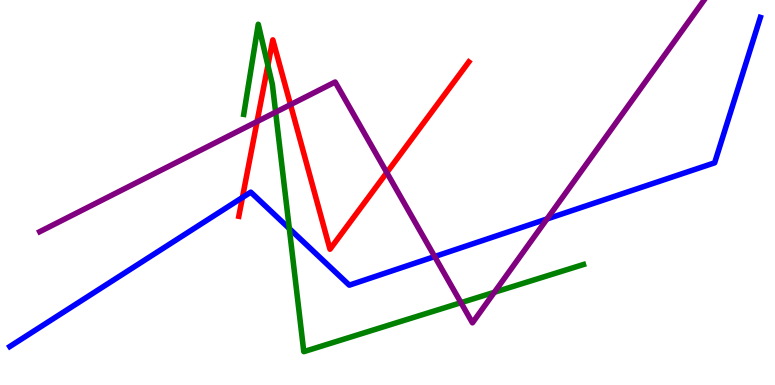[{'lines': ['blue', 'red'], 'intersections': [{'x': 3.13, 'y': 4.87}]}, {'lines': ['green', 'red'], 'intersections': [{'x': 3.46, 'y': 8.3}]}, {'lines': ['purple', 'red'], 'intersections': [{'x': 3.32, 'y': 6.84}, {'x': 3.75, 'y': 7.28}, {'x': 4.99, 'y': 5.52}]}, {'lines': ['blue', 'green'], 'intersections': [{'x': 3.73, 'y': 4.06}]}, {'lines': ['blue', 'purple'], 'intersections': [{'x': 5.61, 'y': 3.34}, {'x': 7.06, 'y': 4.31}]}, {'lines': ['green', 'purple'], 'intersections': [{'x': 3.56, 'y': 7.09}, {'x': 5.95, 'y': 2.14}, {'x': 6.38, 'y': 2.41}]}]